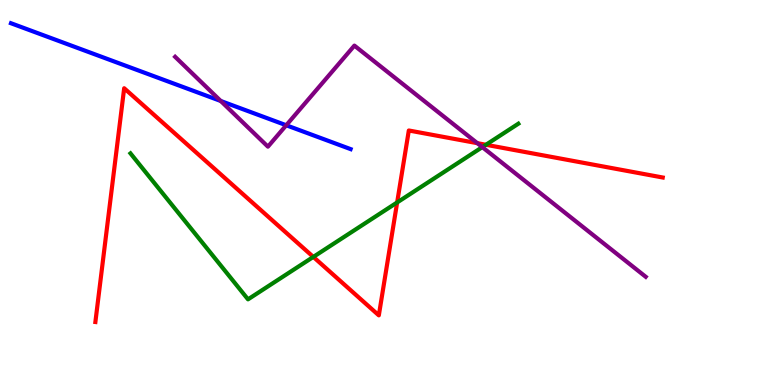[{'lines': ['blue', 'red'], 'intersections': []}, {'lines': ['green', 'red'], 'intersections': [{'x': 4.04, 'y': 3.33}, {'x': 5.12, 'y': 4.74}, {'x': 6.27, 'y': 6.24}]}, {'lines': ['purple', 'red'], 'intersections': [{'x': 6.16, 'y': 6.28}]}, {'lines': ['blue', 'green'], 'intersections': []}, {'lines': ['blue', 'purple'], 'intersections': [{'x': 2.85, 'y': 7.38}, {'x': 3.69, 'y': 6.75}]}, {'lines': ['green', 'purple'], 'intersections': [{'x': 6.22, 'y': 6.18}]}]